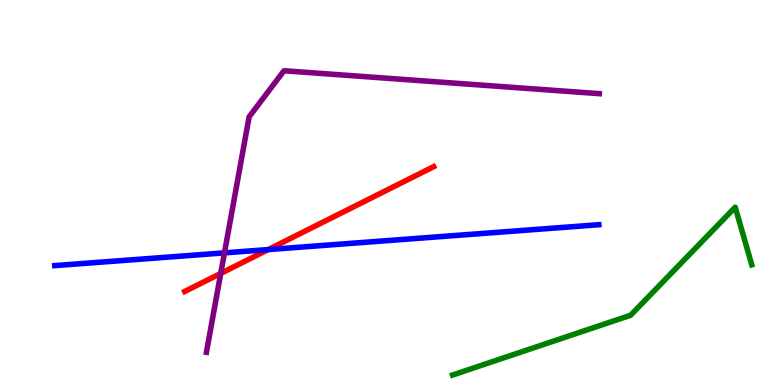[{'lines': ['blue', 'red'], 'intersections': [{'x': 3.46, 'y': 3.52}]}, {'lines': ['green', 'red'], 'intersections': []}, {'lines': ['purple', 'red'], 'intersections': [{'x': 2.85, 'y': 2.9}]}, {'lines': ['blue', 'green'], 'intersections': []}, {'lines': ['blue', 'purple'], 'intersections': [{'x': 2.9, 'y': 3.43}]}, {'lines': ['green', 'purple'], 'intersections': []}]